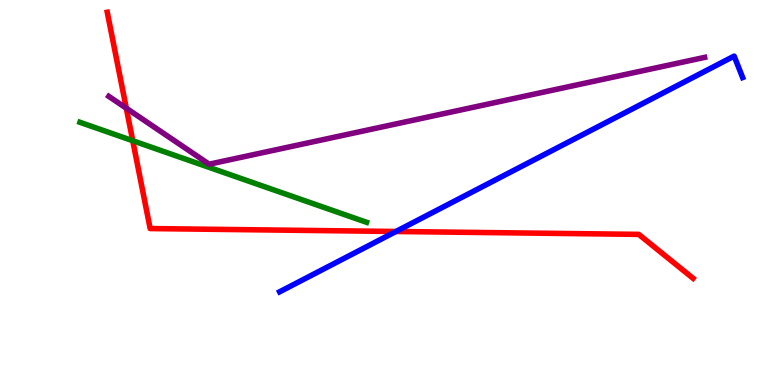[{'lines': ['blue', 'red'], 'intersections': [{'x': 5.11, 'y': 3.99}]}, {'lines': ['green', 'red'], 'intersections': [{'x': 1.71, 'y': 6.34}]}, {'lines': ['purple', 'red'], 'intersections': [{'x': 1.63, 'y': 7.19}]}, {'lines': ['blue', 'green'], 'intersections': []}, {'lines': ['blue', 'purple'], 'intersections': []}, {'lines': ['green', 'purple'], 'intersections': []}]